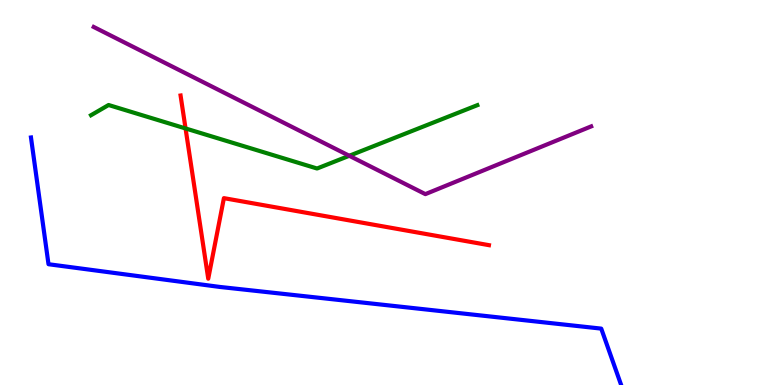[{'lines': ['blue', 'red'], 'intersections': []}, {'lines': ['green', 'red'], 'intersections': [{'x': 2.39, 'y': 6.66}]}, {'lines': ['purple', 'red'], 'intersections': []}, {'lines': ['blue', 'green'], 'intersections': []}, {'lines': ['blue', 'purple'], 'intersections': []}, {'lines': ['green', 'purple'], 'intersections': [{'x': 4.51, 'y': 5.95}]}]